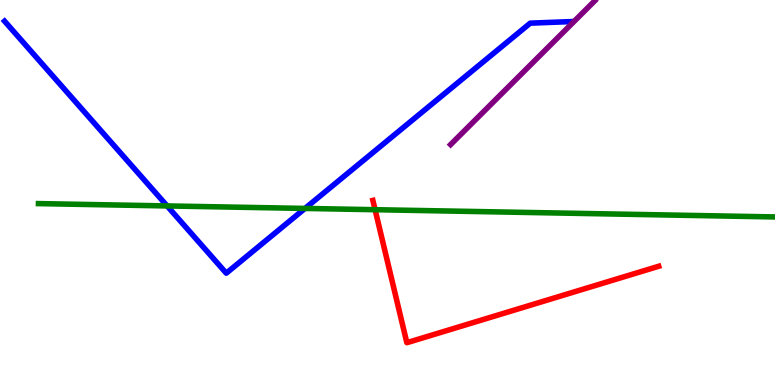[{'lines': ['blue', 'red'], 'intersections': []}, {'lines': ['green', 'red'], 'intersections': [{'x': 4.84, 'y': 4.55}]}, {'lines': ['purple', 'red'], 'intersections': []}, {'lines': ['blue', 'green'], 'intersections': [{'x': 2.16, 'y': 4.65}, {'x': 3.94, 'y': 4.59}]}, {'lines': ['blue', 'purple'], 'intersections': []}, {'lines': ['green', 'purple'], 'intersections': []}]